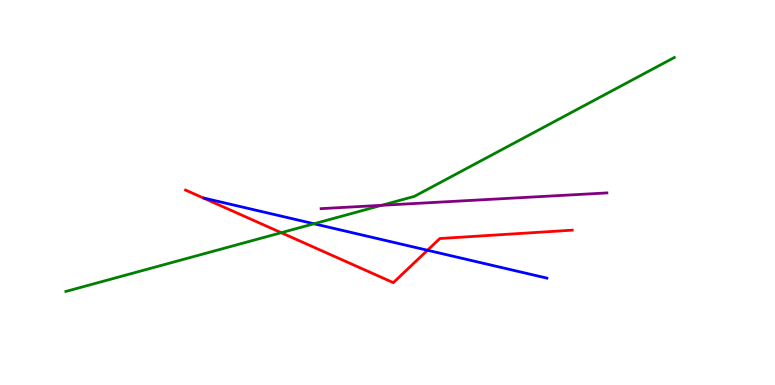[{'lines': ['blue', 'red'], 'intersections': [{'x': 5.52, 'y': 3.5}]}, {'lines': ['green', 'red'], 'intersections': [{'x': 3.63, 'y': 3.96}]}, {'lines': ['purple', 'red'], 'intersections': []}, {'lines': ['blue', 'green'], 'intersections': [{'x': 4.05, 'y': 4.19}]}, {'lines': ['blue', 'purple'], 'intersections': []}, {'lines': ['green', 'purple'], 'intersections': [{'x': 4.92, 'y': 4.67}]}]